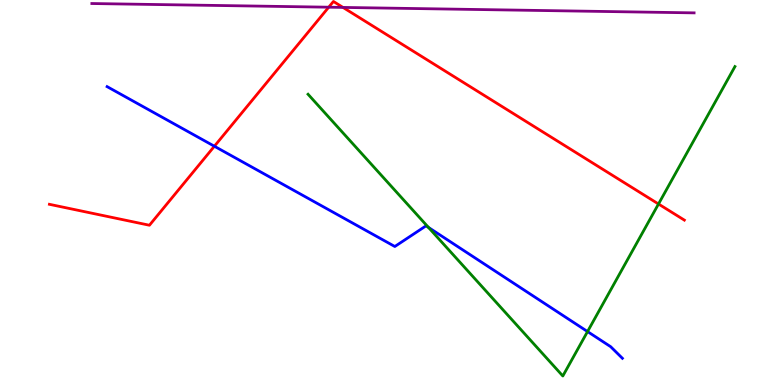[{'lines': ['blue', 'red'], 'intersections': [{'x': 2.77, 'y': 6.2}]}, {'lines': ['green', 'red'], 'intersections': [{'x': 8.5, 'y': 4.7}]}, {'lines': ['purple', 'red'], 'intersections': [{'x': 4.24, 'y': 9.81}, {'x': 4.43, 'y': 9.81}]}, {'lines': ['blue', 'green'], 'intersections': [{'x': 5.53, 'y': 4.09}, {'x': 7.58, 'y': 1.39}]}, {'lines': ['blue', 'purple'], 'intersections': []}, {'lines': ['green', 'purple'], 'intersections': []}]